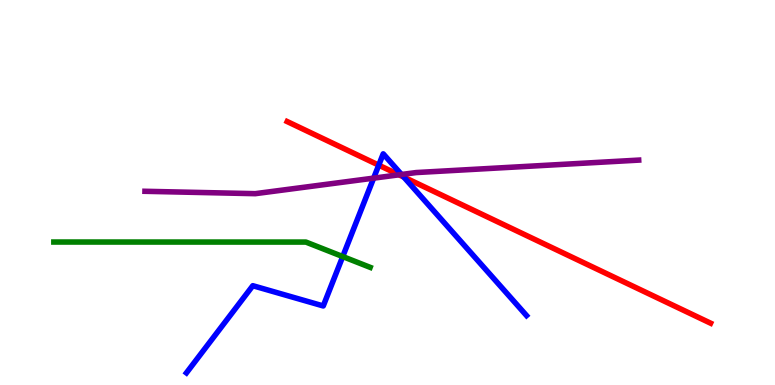[{'lines': ['blue', 'red'], 'intersections': [{'x': 4.89, 'y': 5.71}, {'x': 5.21, 'y': 5.4}]}, {'lines': ['green', 'red'], 'intersections': []}, {'lines': ['purple', 'red'], 'intersections': [{'x': 5.15, 'y': 5.46}]}, {'lines': ['blue', 'green'], 'intersections': [{'x': 4.42, 'y': 3.34}]}, {'lines': ['blue', 'purple'], 'intersections': [{'x': 4.82, 'y': 5.37}, {'x': 5.18, 'y': 5.47}]}, {'lines': ['green', 'purple'], 'intersections': []}]